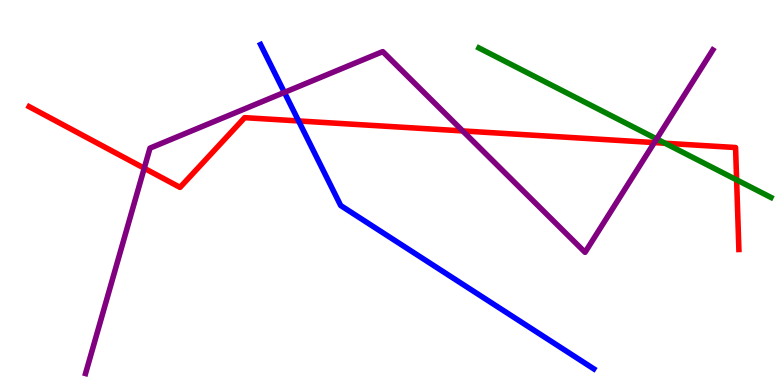[{'lines': ['blue', 'red'], 'intersections': [{'x': 3.85, 'y': 6.86}]}, {'lines': ['green', 'red'], 'intersections': [{'x': 8.58, 'y': 6.28}, {'x': 9.5, 'y': 5.33}]}, {'lines': ['purple', 'red'], 'intersections': [{'x': 1.86, 'y': 5.63}, {'x': 5.97, 'y': 6.6}, {'x': 8.44, 'y': 6.3}]}, {'lines': ['blue', 'green'], 'intersections': []}, {'lines': ['blue', 'purple'], 'intersections': [{'x': 3.67, 'y': 7.6}]}, {'lines': ['green', 'purple'], 'intersections': [{'x': 8.47, 'y': 6.39}]}]